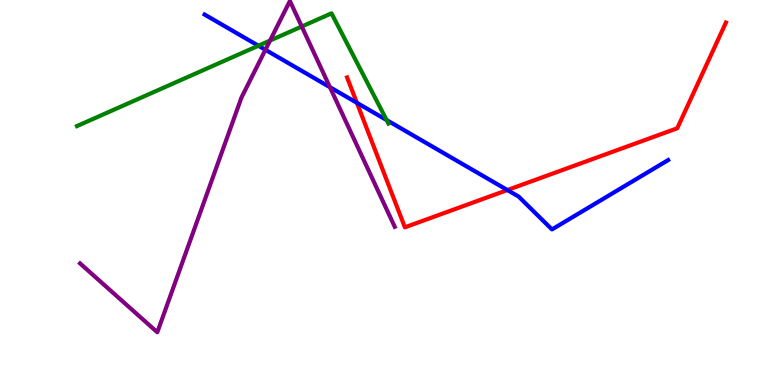[{'lines': ['blue', 'red'], 'intersections': [{'x': 4.6, 'y': 7.33}, {'x': 6.55, 'y': 5.06}]}, {'lines': ['green', 'red'], 'intersections': []}, {'lines': ['purple', 'red'], 'intersections': []}, {'lines': ['blue', 'green'], 'intersections': [{'x': 3.33, 'y': 8.81}, {'x': 4.99, 'y': 6.88}]}, {'lines': ['blue', 'purple'], 'intersections': [{'x': 3.42, 'y': 8.71}, {'x': 4.26, 'y': 7.74}]}, {'lines': ['green', 'purple'], 'intersections': [{'x': 3.48, 'y': 8.95}, {'x': 3.89, 'y': 9.31}]}]